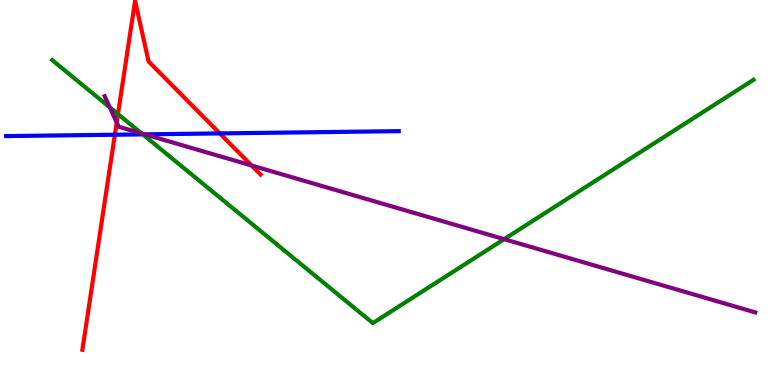[{'lines': ['blue', 'red'], 'intersections': [{'x': 1.48, 'y': 6.5}, {'x': 2.84, 'y': 6.53}]}, {'lines': ['green', 'red'], 'intersections': [{'x': 1.52, 'y': 7.04}]}, {'lines': ['purple', 'red'], 'intersections': [{'x': 1.51, 'y': 6.82}, {'x': 3.25, 'y': 5.7}]}, {'lines': ['blue', 'green'], 'intersections': [{'x': 1.84, 'y': 6.51}]}, {'lines': ['blue', 'purple'], 'intersections': [{'x': 1.87, 'y': 6.51}]}, {'lines': ['green', 'purple'], 'intersections': [{'x': 1.42, 'y': 7.21}, {'x': 1.83, 'y': 6.54}, {'x': 6.51, 'y': 3.79}]}]